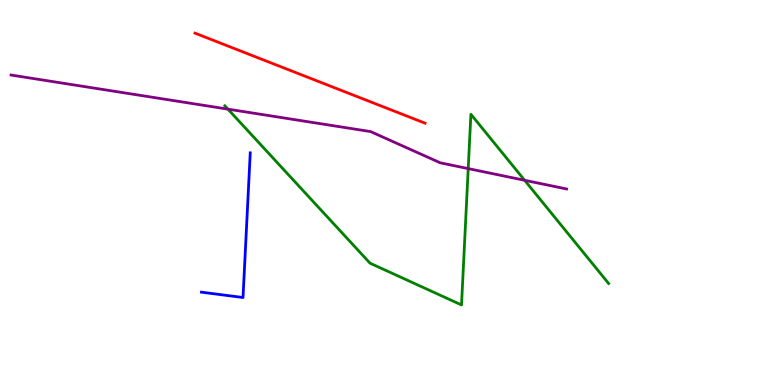[{'lines': ['blue', 'red'], 'intersections': []}, {'lines': ['green', 'red'], 'intersections': []}, {'lines': ['purple', 'red'], 'intersections': []}, {'lines': ['blue', 'green'], 'intersections': []}, {'lines': ['blue', 'purple'], 'intersections': []}, {'lines': ['green', 'purple'], 'intersections': [{'x': 2.94, 'y': 7.17}, {'x': 6.04, 'y': 5.62}, {'x': 6.77, 'y': 5.32}]}]